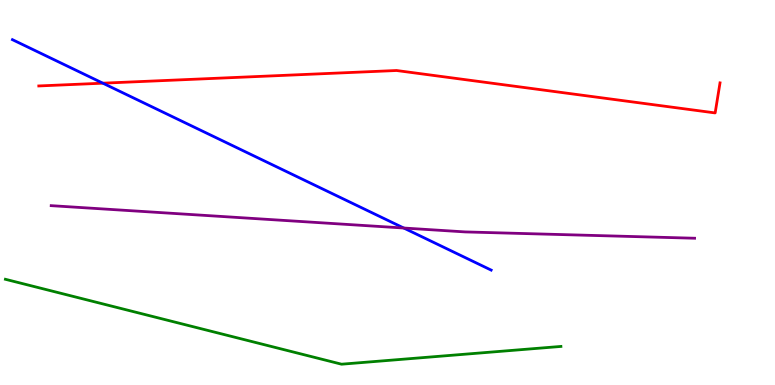[{'lines': ['blue', 'red'], 'intersections': [{'x': 1.33, 'y': 7.84}]}, {'lines': ['green', 'red'], 'intersections': []}, {'lines': ['purple', 'red'], 'intersections': []}, {'lines': ['blue', 'green'], 'intersections': []}, {'lines': ['blue', 'purple'], 'intersections': [{'x': 5.21, 'y': 4.08}]}, {'lines': ['green', 'purple'], 'intersections': []}]